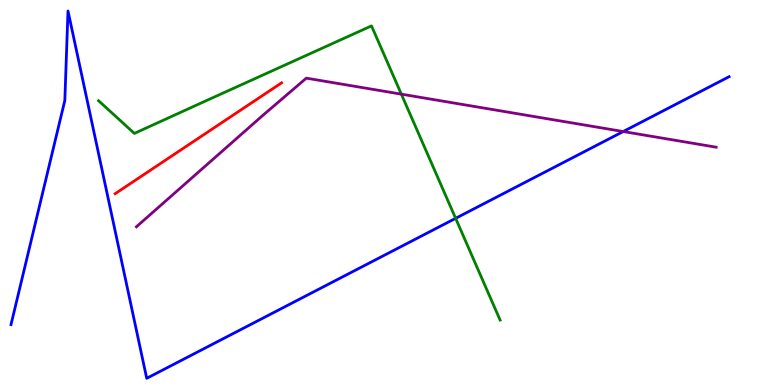[{'lines': ['blue', 'red'], 'intersections': []}, {'lines': ['green', 'red'], 'intersections': []}, {'lines': ['purple', 'red'], 'intersections': []}, {'lines': ['blue', 'green'], 'intersections': [{'x': 5.88, 'y': 4.33}]}, {'lines': ['blue', 'purple'], 'intersections': [{'x': 8.04, 'y': 6.58}]}, {'lines': ['green', 'purple'], 'intersections': [{'x': 5.18, 'y': 7.55}]}]